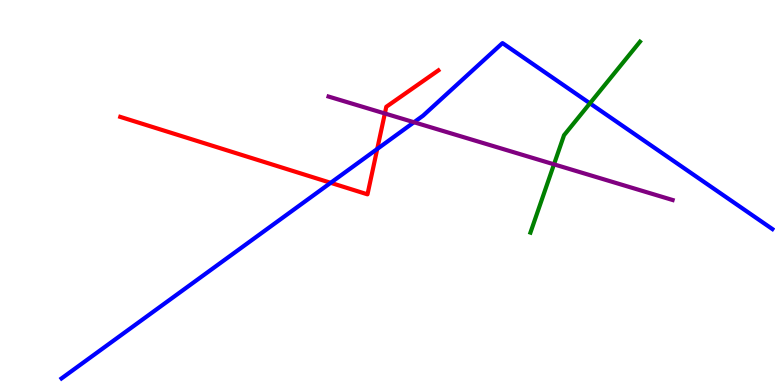[{'lines': ['blue', 'red'], 'intersections': [{'x': 4.27, 'y': 5.25}, {'x': 4.87, 'y': 6.13}]}, {'lines': ['green', 'red'], 'intersections': []}, {'lines': ['purple', 'red'], 'intersections': [{'x': 4.97, 'y': 7.05}]}, {'lines': ['blue', 'green'], 'intersections': [{'x': 7.61, 'y': 7.32}]}, {'lines': ['blue', 'purple'], 'intersections': [{'x': 5.34, 'y': 6.82}]}, {'lines': ['green', 'purple'], 'intersections': [{'x': 7.15, 'y': 5.73}]}]